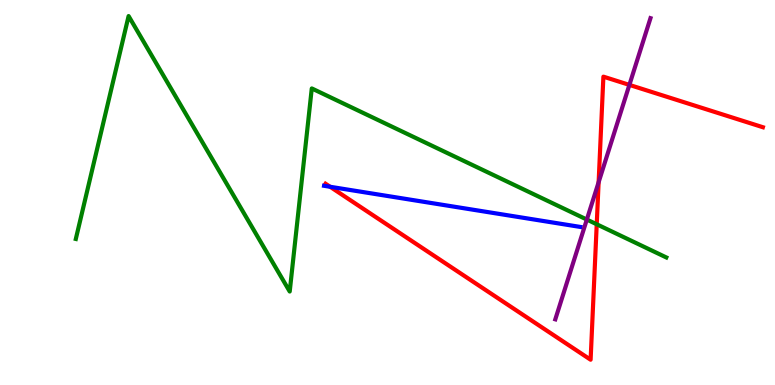[{'lines': ['blue', 'red'], 'intersections': [{'x': 4.26, 'y': 5.15}]}, {'lines': ['green', 'red'], 'intersections': [{'x': 7.7, 'y': 4.17}]}, {'lines': ['purple', 'red'], 'intersections': [{'x': 7.72, 'y': 5.27}, {'x': 8.12, 'y': 7.79}]}, {'lines': ['blue', 'green'], 'intersections': []}, {'lines': ['blue', 'purple'], 'intersections': []}, {'lines': ['green', 'purple'], 'intersections': [{'x': 7.57, 'y': 4.3}]}]